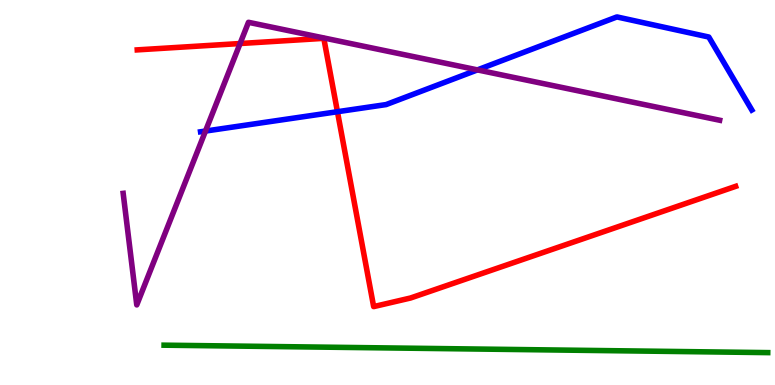[{'lines': ['blue', 'red'], 'intersections': [{'x': 4.35, 'y': 7.1}]}, {'lines': ['green', 'red'], 'intersections': []}, {'lines': ['purple', 'red'], 'intersections': [{'x': 3.1, 'y': 8.87}]}, {'lines': ['blue', 'green'], 'intersections': []}, {'lines': ['blue', 'purple'], 'intersections': [{'x': 2.65, 'y': 6.6}, {'x': 6.16, 'y': 8.18}]}, {'lines': ['green', 'purple'], 'intersections': []}]